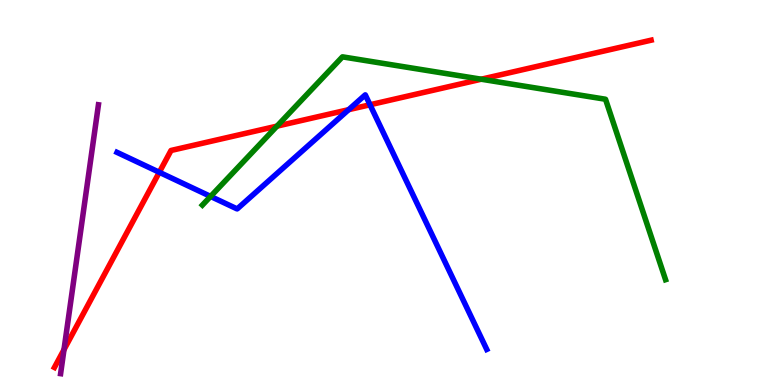[{'lines': ['blue', 'red'], 'intersections': [{'x': 2.06, 'y': 5.53}, {'x': 4.5, 'y': 7.15}, {'x': 4.77, 'y': 7.28}]}, {'lines': ['green', 'red'], 'intersections': [{'x': 3.57, 'y': 6.72}, {'x': 6.21, 'y': 7.94}]}, {'lines': ['purple', 'red'], 'intersections': [{'x': 0.826, 'y': 0.918}]}, {'lines': ['blue', 'green'], 'intersections': [{'x': 2.72, 'y': 4.9}]}, {'lines': ['blue', 'purple'], 'intersections': []}, {'lines': ['green', 'purple'], 'intersections': []}]